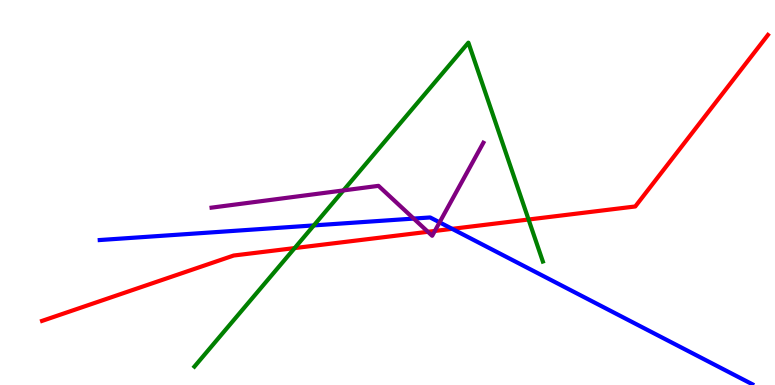[{'lines': ['blue', 'red'], 'intersections': [{'x': 5.83, 'y': 4.06}]}, {'lines': ['green', 'red'], 'intersections': [{'x': 3.8, 'y': 3.56}, {'x': 6.82, 'y': 4.3}]}, {'lines': ['purple', 'red'], 'intersections': [{'x': 5.52, 'y': 3.98}, {'x': 5.61, 'y': 4.0}]}, {'lines': ['blue', 'green'], 'intersections': [{'x': 4.05, 'y': 4.15}]}, {'lines': ['blue', 'purple'], 'intersections': [{'x': 5.34, 'y': 4.32}, {'x': 5.67, 'y': 4.22}]}, {'lines': ['green', 'purple'], 'intersections': [{'x': 4.43, 'y': 5.05}]}]